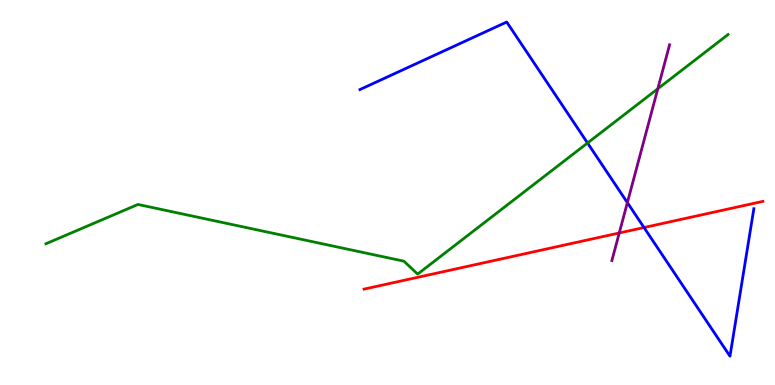[{'lines': ['blue', 'red'], 'intersections': [{'x': 8.31, 'y': 4.09}]}, {'lines': ['green', 'red'], 'intersections': []}, {'lines': ['purple', 'red'], 'intersections': [{'x': 7.99, 'y': 3.95}]}, {'lines': ['blue', 'green'], 'intersections': [{'x': 7.58, 'y': 6.29}]}, {'lines': ['blue', 'purple'], 'intersections': [{'x': 8.1, 'y': 4.74}]}, {'lines': ['green', 'purple'], 'intersections': [{'x': 8.49, 'y': 7.69}]}]